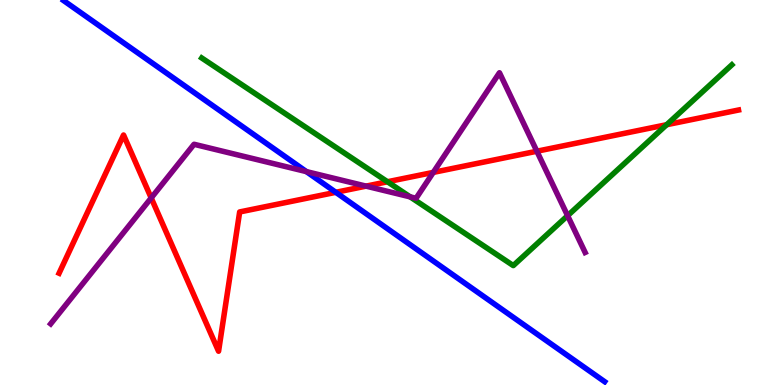[{'lines': ['blue', 'red'], 'intersections': [{'x': 4.33, 'y': 5.0}]}, {'lines': ['green', 'red'], 'intersections': [{'x': 5.0, 'y': 5.28}, {'x': 8.6, 'y': 6.76}]}, {'lines': ['purple', 'red'], 'intersections': [{'x': 1.95, 'y': 4.86}, {'x': 4.72, 'y': 5.17}, {'x': 5.59, 'y': 5.52}, {'x': 6.93, 'y': 6.07}]}, {'lines': ['blue', 'green'], 'intersections': []}, {'lines': ['blue', 'purple'], 'intersections': [{'x': 3.95, 'y': 5.54}]}, {'lines': ['green', 'purple'], 'intersections': [{'x': 5.29, 'y': 4.89}, {'x': 7.32, 'y': 4.4}]}]